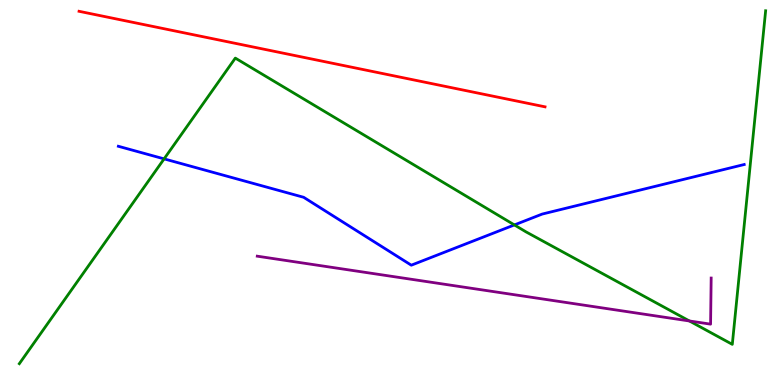[{'lines': ['blue', 'red'], 'intersections': []}, {'lines': ['green', 'red'], 'intersections': []}, {'lines': ['purple', 'red'], 'intersections': []}, {'lines': ['blue', 'green'], 'intersections': [{'x': 2.12, 'y': 5.87}, {'x': 6.64, 'y': 4.16}]}, {'lines': ['blue', 'purple'], 'intersections': []}, {'lines': ['green', 'purple'], 'intersections': [{'x': 8.9, 'y': 1.66}]}]